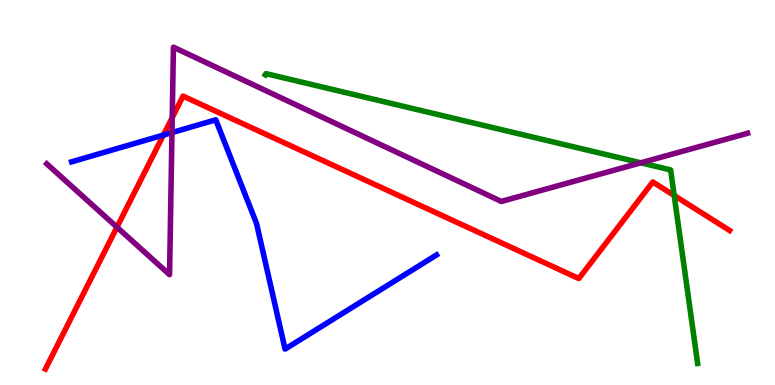[{'lines': ['blue', 'red'], 'intersections': [{'x': 2.11, 'y': 6.49}]}, {'lines': ['green', 'red'], 'intersections': [{'x': 8.7, 'y': 4.92}]}, {'lines': ['purple', 'red'], 'intersections': [{'x': 1.51, 'y': 4.1}, {'x': 2.22, 'y': 6.95}]}, {'lines': ['blue', 'green'], 'intersections': []}, {'lines': ['blue', 'purple'], 'intersections': [{'x': 2.22, 'y': 6.56}]}, {'lines': ['green', 'purple'], 'intersections': [{'x': 8.27, 'y': 5.77}]}]